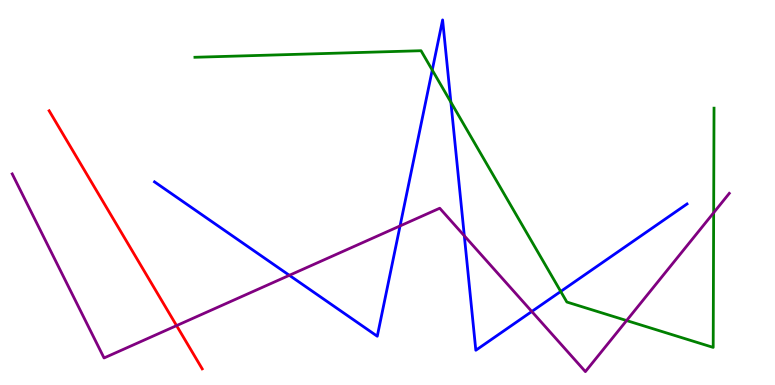[{'lines': ['blue', 'red'], 'intersections': []}, {'lines': ['green', 'red'], 'intersections': []}, {'lines': ['purple', 'red'], 'intersections': [{'x': 2.28, 'y': 1.54}]}, {'lines': ['blue', 'green'], 'intersections': [{'x': 5.58, 'y': 8.18}, {'x': 5.82, 'y': 7.35}, {'x': 7.24, 'y': 2.43}]}, {'lines': ['blue', 'purple'], 'intersections': [{'x': 3.73, 'y': 2.85}, {'x': 5.16, 'y': 4.13}, {'x': 5.99, 'y': 3.88}, {'x': 6.86, 'y': 1.91}]}, {'lines': ['green', 'purple'], 'intersections': [{'x': 8.09, 'y': 1.67}, {'x': 9.21, 'y': 4.47}]}]